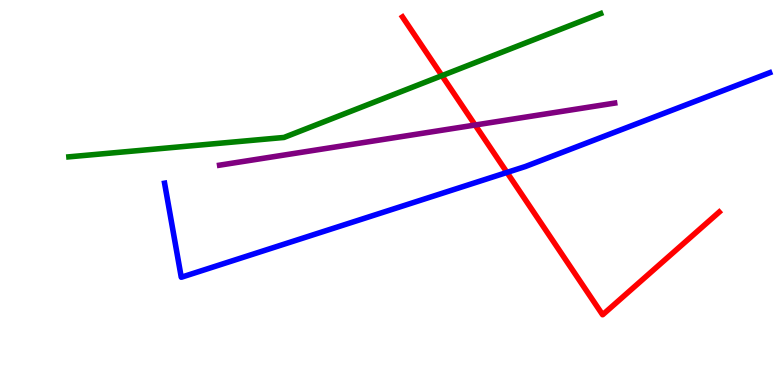[{'lines': ['blue', 'red'], 'intersections': [{'x': 6.54, 'y': 5.52}]}, {'lines': ['green', 'red'], 'intersections': [{'x': 5.7, 'y': 8.03}]}, {'lines': ['purple', 'red'], 'intersections': [{'x': 6.13, 'y': 6.75}]}, {'lines': ['blue', 'green'], 'intersections': []}, {'lines': ['blue', 'purple'], 'intersections': []}, {'lines': ['green', 'purple'], 'intersections': []}]